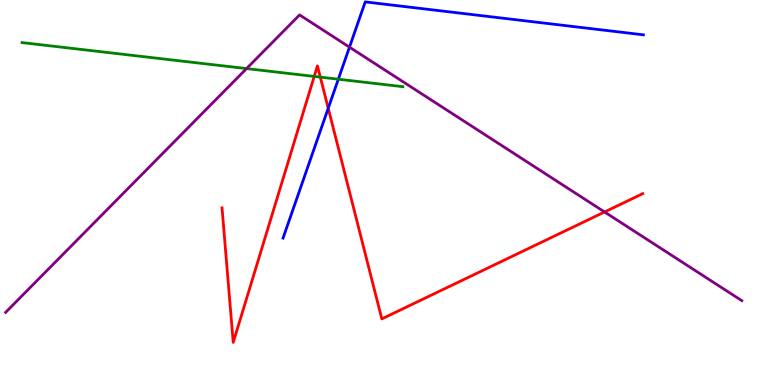[{'lines': ['blue', 'red'], 'intersections': [{'x': 4.24, 'y': 7.19}]}, {'lines': ['green', 'red'], 'intersections': [{'x': 4.05, 'y': 8.02}, {'x': 4.13, 'y': 8.0}]}, {'lines': ['purple', 'red'], 'intersections': [{'x': 7.8, 'y': 4.49}]}, {'lines': ['blue', 'green'], 'intersections': [{'x': 4.37, 'y': 7.94}]}, {'lines': ['blue', 'purple'], 'intersections': [{'x': 4.51, 'y': 8.78}]}, {'lines': ['green', 'purple'], 'intersections': [{'x': 3.18, 'y': 8.22}]}]